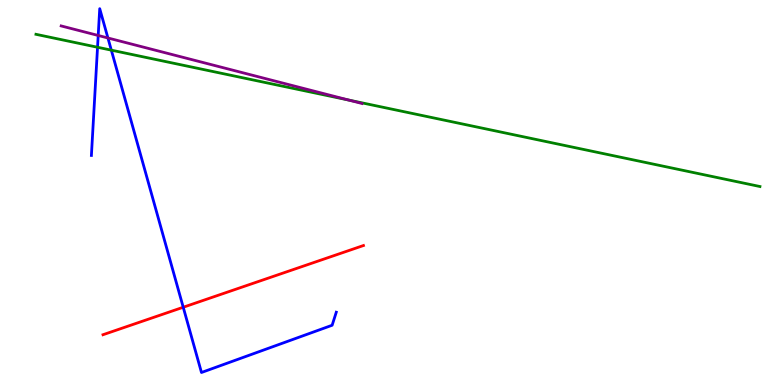[{'lines': ['blue', 'red'], 'intersections': [{'x': 2.36, 'y': 2.02}]}, {'lines': ['green', 'red'], 'intersections': []}, {'lines': ['purple', 'red'], 'intersections': []}, {'lines': ['blue', 'green'], 'intersections': [{'x': 1.26, 'y': 8.77}, {'x': 1.44, 'y': 8.7}]}, {'lines': ['blue', 'purple'], 'intersections': [{'x': 1.27, 'y': 9.08}, {'x': 1.39, 'y': 9.01}]}, {'lines': ['green', 'purple'], 'intersections': [{'x': 4.5, 'y': 7.4}]}]